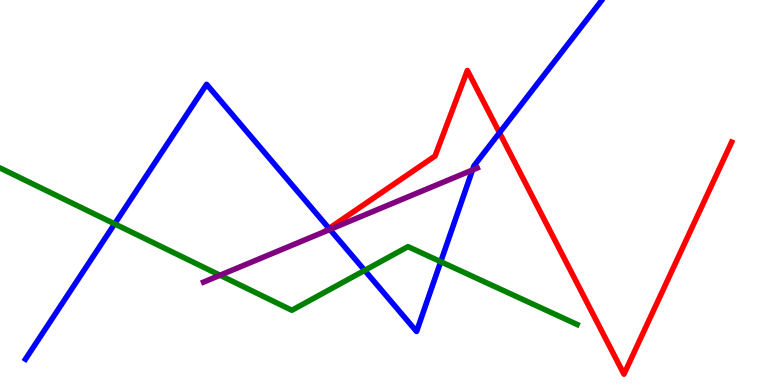[{'lines': ['blue', 'red'], 'intersections': [{'x': 4.25, 'y': 4.07}, {'x': 6.45, 'y': 6.55}]}, {'lines': ['green', 'red'], 'intersections': []}, {'lines': ['purple', 'red'], 'intersections': []}, {'lines': ['blue', 'green'], 'intersections': [{'x': 1.48, 'y': 4.19}, {'x': 4.71, 'y': 2.98}, {'x': 5.69, 'y': 3.2}]}, {'lines': ['blue', 'purple'], 'intersections': [{'x': 4.26, 'y': 4.04}, {'x': 6.1, 'y': 5.58}]}, {'lines': ['green', 'purple'], 'intersections': [{'x': 2.84, 'y': 2.85}]}]